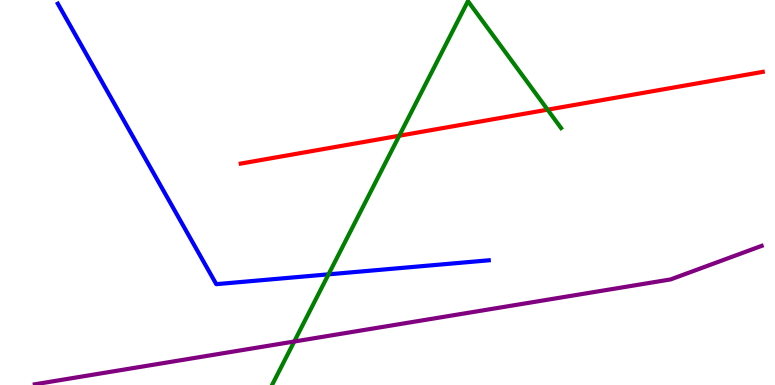[{'lines': ['blue', 'red'], 'intersections': []}, {'lines': ['green', 'red'], 'intersections': [{'x': 5.15, 'y': 6.47}, {'x': 7.07, 'y': 7.15}]}, {'lines': ['purple', 'red'], 'intersections': []}, {'lines': ['blue', 'green'], 'intersections': [{'x': 4.24, 'y': 2.87}]}, {'lines': ['blue', 'purple'], 'intersections': []}, {'lines': ['green', 'purple'], 'intersections': [{'x': 3.8, 'y': 1.13}]}]